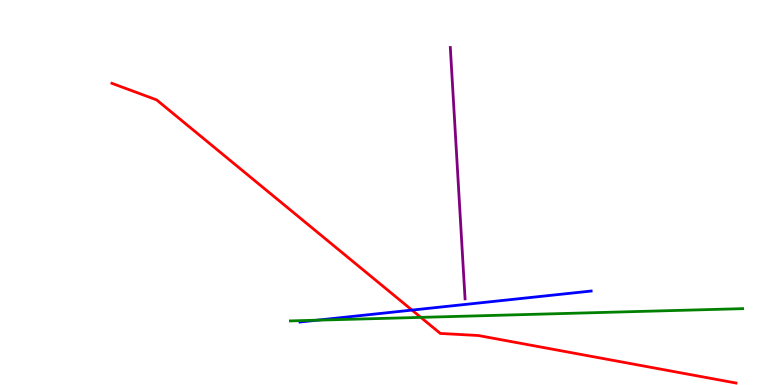[{'lines': ['blue', 'red'], 'intersections': [{'x': 5.32, 'y': 1.95}]}, {'lines': ['green', 'red'], 'intersections': [{'x': 5.43, 'y': 1.76}]}, {'lines': ['purple', 'red'], 'intersections': []}, {'lines': ['blue', 'green'], 'intersections': [{'x': 4.09, 'y': 1.68}]}, {'lines': ['blue', 'purple'], 'intersections': []}, {'lines': ['green', 'purple'], 'intersections': []}]